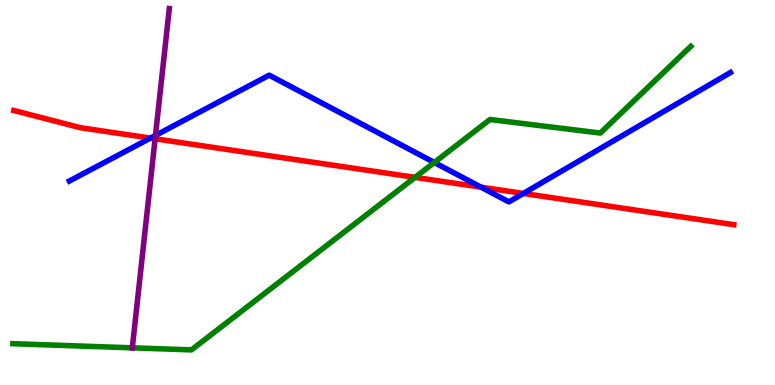[{'lines': ['blue', 'red'], 'intersections': [{'x': 1.94, 'y': 6.41}, {'x': 6.21, 'y': 5.14}, {'x': 6.75, 'y': 4.98}]}, {'lines': ['green', 'red'], 'intersections': [{'x': 5.36, 'y': 5.39}]}, {'lines': ['purple', 'red'], 'intersections': [{'x': 2.0, 'y': 6.4}]}, {'lines': ['blue', 'green'], 'intersections': [{'x': 5.6, 'y': 5.78}]}, {'lines': ['blue', 'purple'], 'intersections': [{'x': 2.01, 'y': 6.48}]}, {'lines': ['green', 'purple'], 'intersections': [{'x': 1.71, 'y': 0.965}]}]